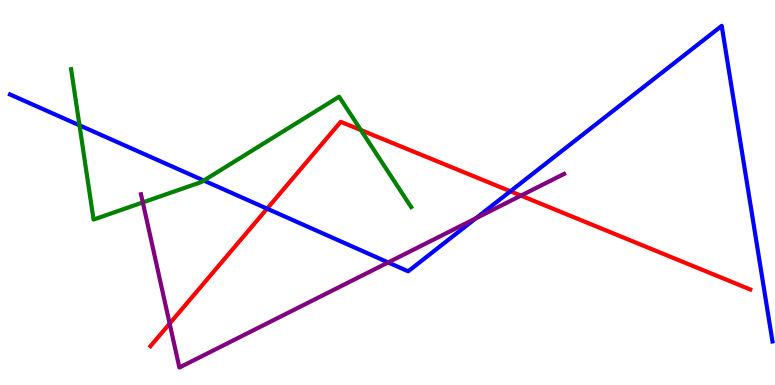[{'lines': ['blue', 'red'], 'intersections': [{'x': 3.45, 'y': 4.58}, {'x': 6.59, 'y': 5.03}]}, {'lines': ['green', 'red'], 'intersections': [{'x': 4.66, 'y': 6.62}]}, {'lines': ['purple', 'red'], 'intersections': [{'x': 2.19, 'y': 1.59}, {'x': 6.72, 'y': 4.92}]}, {'lines': ['blue', 'green'], 'intersections': [{'x': 1.03, 'y': 6.74}, {'x': 2.63, 'y': 5.31}]}, {'lines': ['blue', 'purple'], 'intersections': [{'x': 5.01, 'y': 3.18}, {'x': 6.14, 'y': 4.33}]}, {'lines': ['green', 'purple'], 'intersections': [{'x': 1.84, 'y': 4.74}]}]